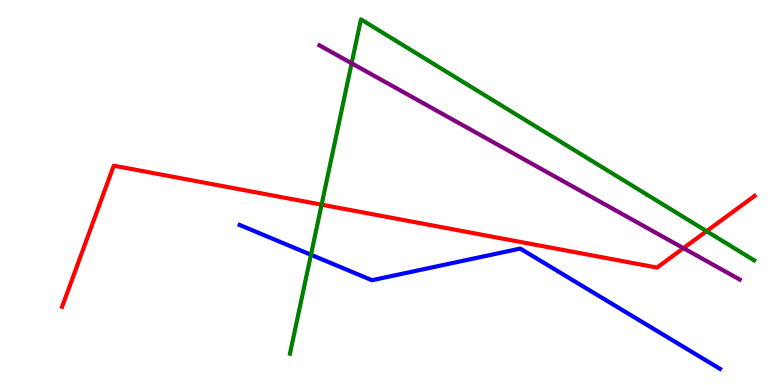[{'lines': ['blue', 'red'], 'intersections': []}, {'lines': ['green', 'red'], 'intersections': [{'x': 4.15, 'y': 4.68}, {'x': 9.12, 'y': 4.0}]}, {'lines': ['purple', 'red'], 'intersections': [{'x': 8.82, 'y': 3.55}]}, {'lines': ['blue', 'green'], 'intersections': [{'x': 4.01, 'y': 3.38}]}, {'lines': ['blue', 'purple'], 'intersections': []}, {'lines': ['green', 'purple'], 'intersections': [{'x': 4.54, 'y': 8.36}]}]